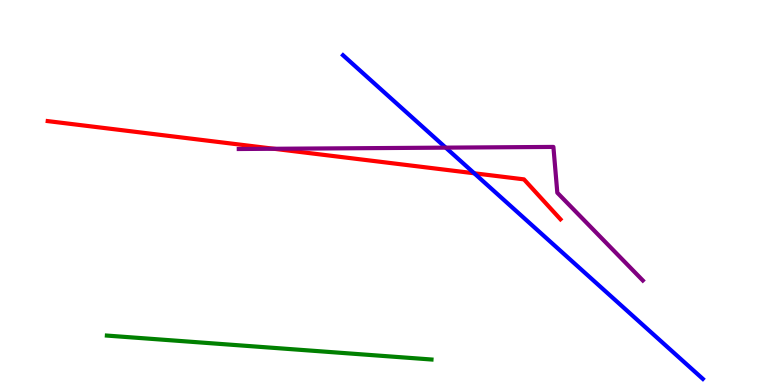[{'lines': ['blue', 'red'], 'intersections': [{'x': 6.12, 'y': 5.5}]}, {'lines': ['green', 'red'], 'intersections': []}, {'lines': ['purple', 'red'], 'intersections': [{'x': 3.53, 'y': 6.14}]}, {'lines': ['blue', 'green'], 'intersections': []}, {'lines': ['blue', 'purple'], 'intersections': [{'x': 5.75, 'y': 6.17}]}, {'lines': ['green', 'purple'], 'intersections': []}]